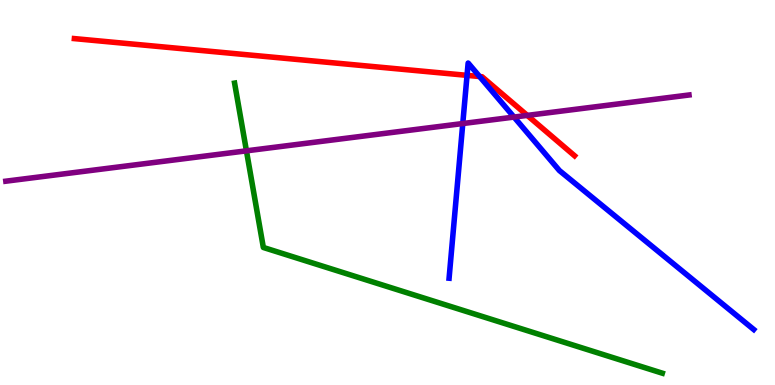[{'lines': ['blue', 'red'], 'intersections': [{'x': 6.03, 'y': 8.04}, {'x': 6.19, 'y': 8.01}]}, {'lines': ['green', 'red'], 'intersections': []}, {'lines': ['purple', 'red'], 'intersections': [{'x': 6.8, 'y': 7.0}]}, {'lines': ['blue', 'green'], 'intersections': []}, {'lines': ['blue', 'purple'], 'intersections': [{'x': 5.97, 'y': 6.79}, {'x': 6.63, 'y': 6.96}]}, {'lines': ['green', 'purple'], 'intersections': [{'x': 3.18, 'y': 6.08}]}]